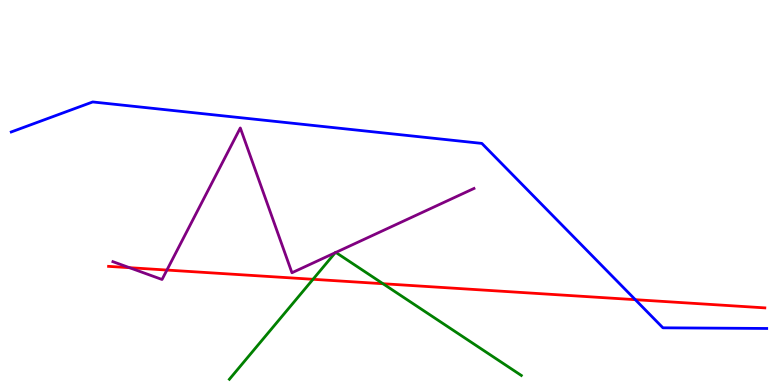[{'lines': ['blue', 'red'], 'intersections': [{'x': 8.2, 'y': 2.22}]}, {'lines': ['green', 'red'], 'intersections': [{'x': 4.04, 'y': 2.75}, {'x': 4.94, 'y': 2.63}]}, {'lines': ['purple', 'red'], 'intersections': [{'x': 1.67, 'y': 3.05}, {'x': 2.15, 'y': 2.99}]}, {'lines': ['blue', 'green'], 'intersections': []}, {'lines': ['blue', 'purple'], 'intersections': []}, {'lines': ['green', 'purple'], 'intersections': [{'x': 4.33, 'y': 3.44}, {'x': 4.33, 'y': 3.44}]}]